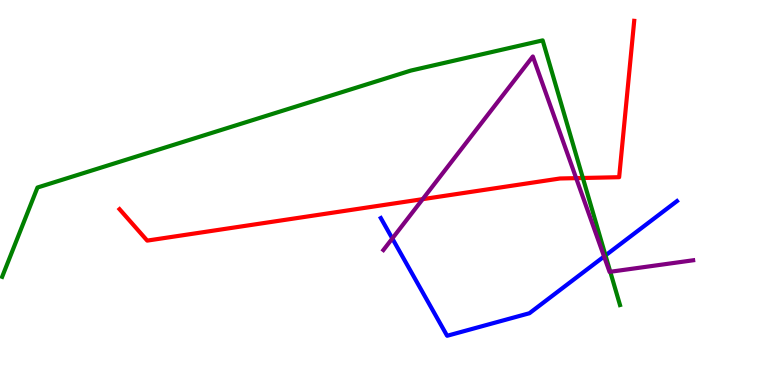[{'lines': ['blue', 'red'], 'intersections': []}, {'lines': ['green', 'red'], 'intersections': [{'x': 7.52, 'y': 5.38}]}, {'lines': ['purple', 'red'], 'intersections': [{'x': 5.45, 'y': 4.83}, {'x': 7.43, 'y': 5.37}]}, {'lines': ['blue', 'green'], 'intersections': [{'x': 7.81, 'y': 3.37}]}, {'lines': ['blue', 'purple'], 'intersections': [{'x': 5.06, 'y': 3.81}, {'x': 7.79, 'y': 3.34}]}, {'lines': ['green', 'purple'], 'intersections': [{'x': 7.87, 'y': 2.94}]}]